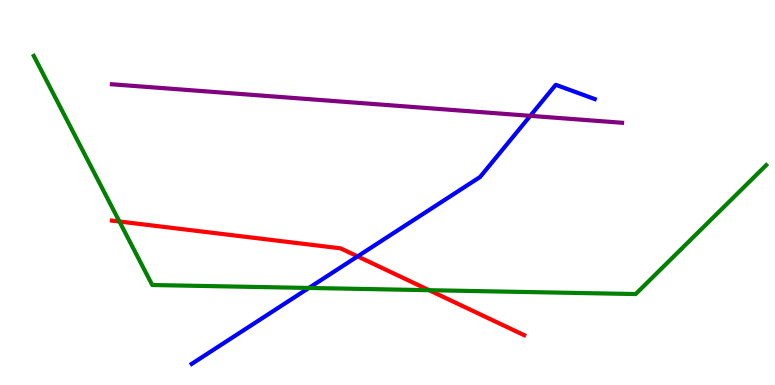[{'lines': ['blue', 'red'], 'intersections': [{'x': 4.61, 'y': 3.34}]}, {'lines': ['green', 'red'], 'intersections': [{'x': 1.54, 'y': 4.25}, {'x': 5.54, 'y': 2.46}]}, {'lines': ['purple', 'red'], 'intersections': []}, {'lines': ['blue', 'green'], 'intersections': [{'x': 3.99, 'y': 2.52}]}, {'lines': ['blue', 'purple'], 'intersections': [{'x': 6.84, 'y': 6.99}]}, {'lines': ['green', 'purple'], 'intersections': []}]